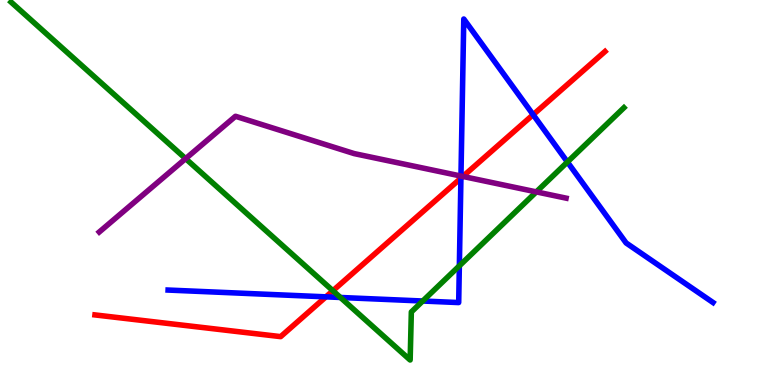[{'lines': ['blue', 'red'], 'intersections': [{'x': 4.21, 'y': 2.29}, {'x': 5.95, 'y': 5.37}, {'x': 6.88, 'y': 7.02}]}, {'lines': ['green', 'red'], 'intersections': [{'x': 4.3, 'y': 2.45}]}, {'lines': ['purple', 'red'], 'intersections': [{'x': 5.97, 'y': 5.42}]}, {'lines': ['blue', 'green'], 'intersections': [{'x': 4.39, 'y': 2.27}, {'x': 5.45, 'y': 2.18}, {'x': 5.93, 'y': 3.1}, {'x': 7.32, 'y': 5.79}]}, {'lines': ['blue', 'purple'], 'intersections': [{'x': 5.95, 'y': 5.43}]}, {'lines': ['green', 'purple'], 'intersections': [{'x': 2.4, 'y': 5.88}, {'x': 6.92, 'y': 5.02}]}]